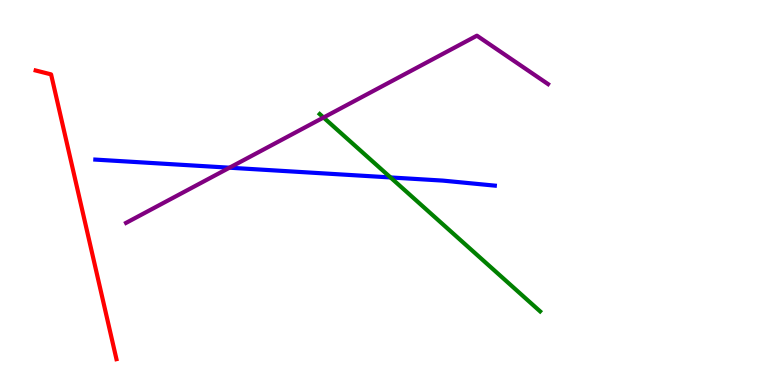[{'lines': ['blue', 'red'], 'intersections': []}, {'lines': ['green', 'red'], 'intersections': []}, {'lines': ['purple', 'red'], 'intersections': []}, {'lines': ['blue', 'green'], 'intersections': [{'x': 5.04, 'y': 5.39}]}, {'lines': ['blue', 'purple'], 'intersections': [{'x': 2.96, 'y': 5.64}]}, {'lines': ['green', 'purple'], 'intersections': [{'x': 4.17, 'y': 6.95}]}]